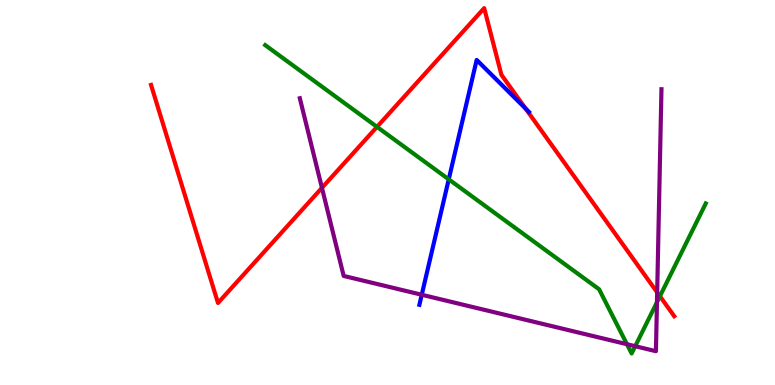[{'lines': ['blue', 'red'], 'intersections': [{'x': 6.78, 'y': 7.18}]}, {'lines': ['green', 'red'], 'intersections': [{'x': 4.86, 'y': 6.7}, {'x': 8.52, 'y': 2.31}]}, {'lines': ['purple', 'red'], 'intersections': [{'x': 4.15, 'y': 5.12}, {'x': 8.48, 'y': 2.41}]}, {'lines': ['blue', 'green'], 'intersections': [{'x': 5.79, 'y': 5.34}]}, {'lines': ['blue', 'purple'], 'intersections': [{'x': 5.44, 'y': 2.34}]}, {'lines': ['green', 'purple'], 'intersections': [{'x': 8.09, 'y': 1.06}, {'x': 8.2, 'y': 1.01}, {'x': 8.48, 'y': 2.15}]}]